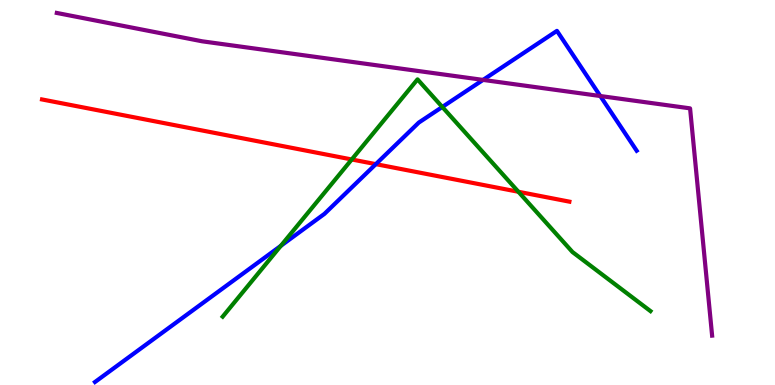[{'lines': ['blue', 'red'], 'intersections': [{'x': 4.85, 'y': 5.74}]}, {'lines': ['green', 'red'], 'intersections': [{'x': 4.54, 'y': 5.86}, {'x': 6.69, 'y': 5.02}]}, {'lines': ['purple', 'red'], 'intersections': []}, {'lines': ['blue', 'green'], 'intersections': [{'x': 3.62, 'y': 3.62}, {'x': 5.71, 'y': 7.22}]}, {'lines': ['blue', 'purple'], 'intersections': [{'x': 6.23, 'y': 7.92}, {'x': 7.75, 'y': 7.51}]}, {'lines': ['green', 'purple'], 'intersections': []}]